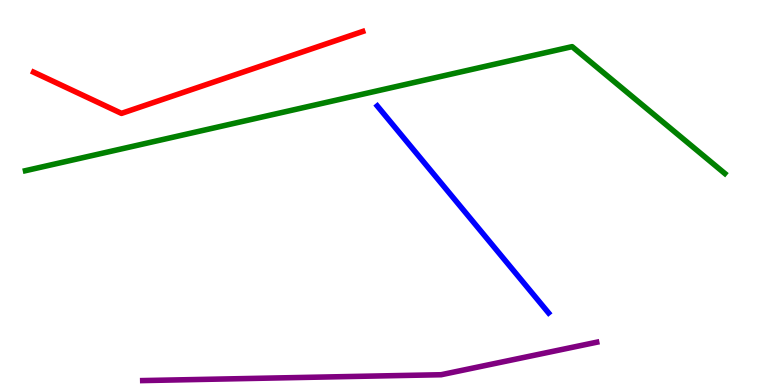[{'lines': ['blue', 'red'], 'intersections': []}, {'lines': ['green', 'red'], 'intersections': []}, {'lines': ['purple', 'red'], 'intersections': []}, {'lines': ['blue', 'green'], 'intersections': []}, {'lines': ['blue', 'purple'], 'intersections': []}, {'lines': ['green', 'purple'], 'intersections': []}]